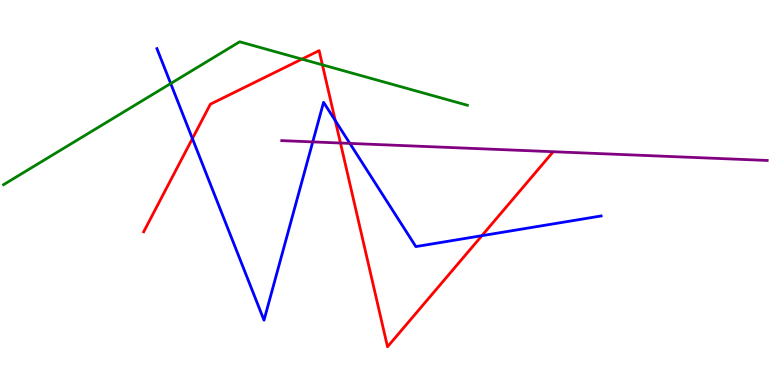[{'lines': ['blue', 'red'], 'intersections': [{'x': 2.48, 'y': 6.4}, {'x': 4.33, 'y': 6.87}, {'x': 6.22, 'y': 3.88}]}, {'lines': ['green', 'red'], 'intersections': [{'x': 3.9, 'y': 8.46}, {'x': 4.16, 'y': 8.32}]}, {'lines': ['purple', 'red'], 'intersections': [{'x': 4.39, 'y': 6.29}]}, {'lines': ['blue', 'green'], 'intersections': [{'x': 2.2, 'y': 7.83}]}, {'lines': ['blue', 'purple'], 'intersections': [{'x': 4.04, 'y': 6.31}, {'x': 4.51, 'y': 6.28}]}, {'lines': ['green', 'purple'], 'intersections': []}]